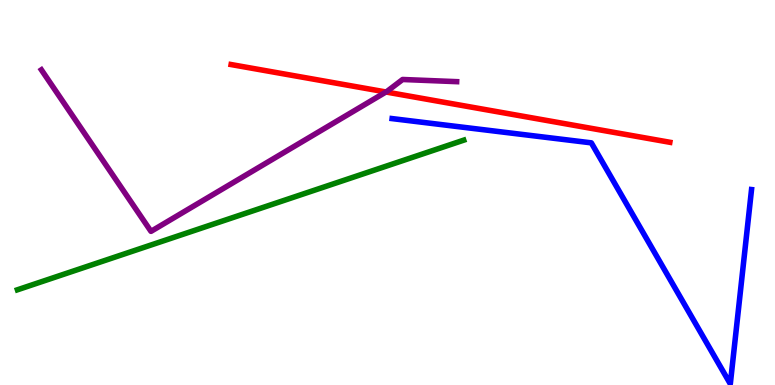[{'lines': ['blue', 'red'], 'intersections': []}, {'lines': ['green', 'red'], 'intersections': []}, {'lines': ['purple', 'red'], 'intersections': [{'x': 4.98, 'y': 7.61}]}, {'lines': ['blue', 'green'], 'intersections': []}, {'lines': ['blue', 'purple'], 'intersections': []}, {'lines': ['green', 'purple'], 'intersections': []}]